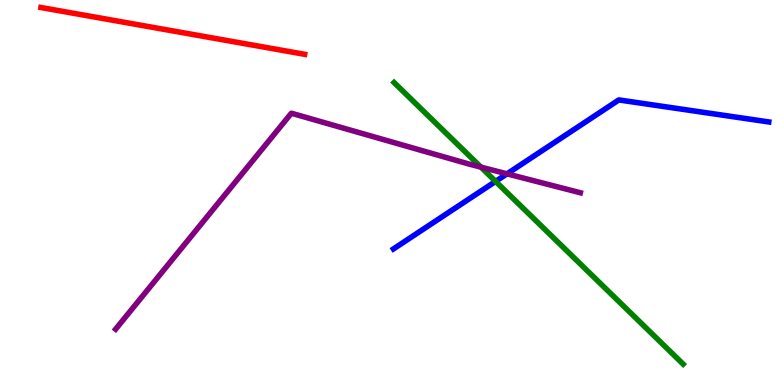[{'lines': ['blue', 'red'], 'intersections': []}, {'lines': ['green', 'red'], 'intersections': []}, {'lines': ['purple', 'red'], 'intersections': []}, {'lines': ['blue', 'green'], 'intersections': [{'x': 6.39, 'y': 5.29}]}, {'lines': ['blue', 'purple'], 'intersections': [{'x': 6.54, 'y': 5.48}]}, {'lines': ['green', 'purple'], 'intersections': [{'x': 6.21, 'y': 5.66}]}]